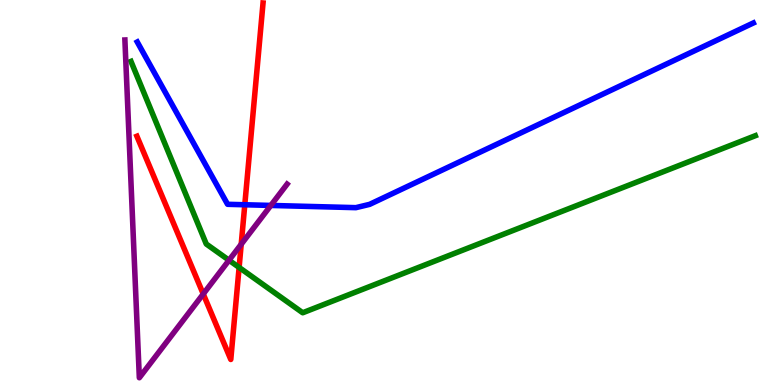[{'lines': ['blue', 'red'], 'intersections': [{'x': 3.16, 'y': 4.68}]}, {'lines': ['green', 'red'], 'intersections': [{'x': 3.09, 'y': 3.05}]}, {'lines': ['purple', 'red'], 'intersections': [{'x': 2.62, 'y': 2.36}, {'x': 3.11, 'y': 3.66}]}, {'lines': ['blue', 'green'], 'intersections': []}, {'lines': ['blue', 'purple'], 'intersections': [{'x': 3.49, 'y': 4.66}]}, {'lines': ['green', 'purple'], 'intersections': [{'x': 2.96, 'y': 3.24}]}]